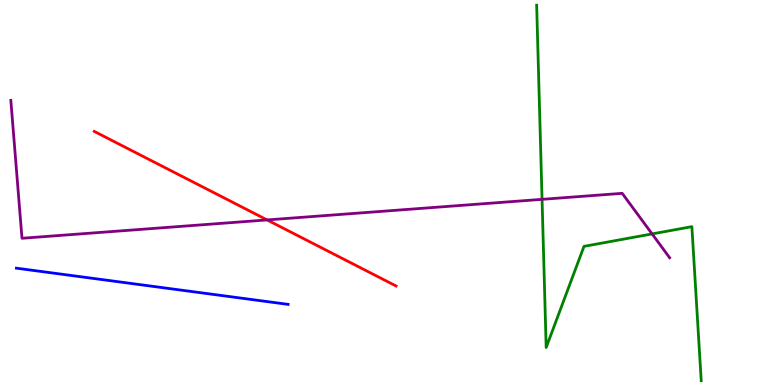[{'lines': ['blue', 'red'], 'intersections': []}, {'lines': ['green', 'red'], 'intersections': []}, {'lines': ['purple', 'red'], 'intersections': [{'x': 3.45, 'y': 4.29}]}, {'lines': ['blue', 'green'], 'intersections': []}, {'lines': ['blue', 'purple'], 'intersections': []}, {'lines': ['green', 'purple'], 'intersections': [{'x': 6.99, 'y': 4.82}, {'x': 8.41, 'y': 3.92}]}]